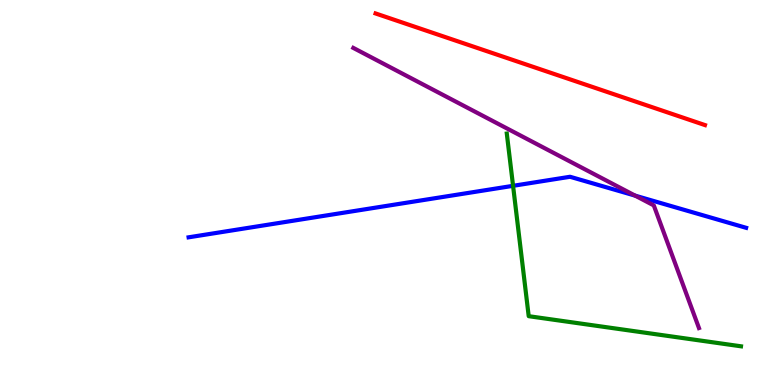[{'lines': ['blue', 'red'], 'intersections': []}, {'lines': ['green', 'red'], 'intersections': []}, {'lines': ['purple', 'red'], 'intersections': []}, {'lines': ['blue', 'green'], 'intersections': [{'x': 6.62, 'y': 5.17}]}, {'lines': ['blue', 'purple'], 'intersections': [{'x': 8.2, 'y': 4.92}]}, {'lines': ['green', 'purple'], 'intersections': []}]